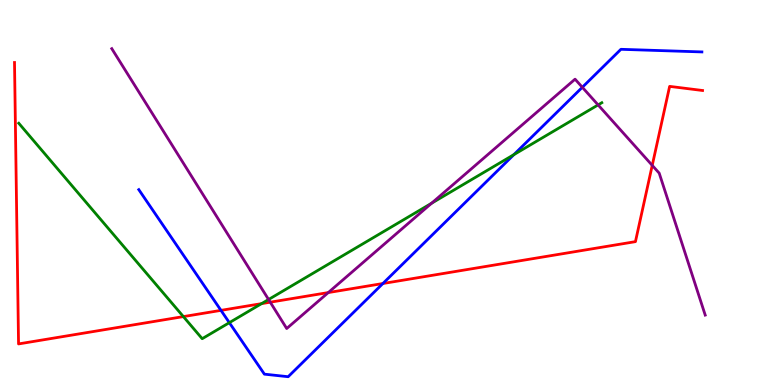[{'lines': ['blue', 'red'], 'intersections': [{'x': 2.85, 'y': 1.94}, {'x': 4.94, 'y': 2.64}]}, {'lines': ['green', 'red'], 'intersections': [{'x': 2.37, 'y': 1.78}, {'x': 3.38, 'y': 2.11}]}, {'lines': ['purple', 'red'], 'intersections': [{'x': 3.49, 'y': 2.15}, {'x': 4.24, 'y': 2.4}, {'x': 8.42, 'y': 5.7}]}, {'lines': ['blue', 'green'], 'intersections': [{'x': 2.96, 'y': 1.62}, {'x': 6.63, 'y': 5.98}]}, {'lines': ['blue', 'purple'], 'intersections': [{'x': 7.51, 'y': 7.73}]}, {'lines': ['green', 'purple'], 'intersections': [{'x': 3.47, 'y': 2.22}, {'x': 5.57, 'y': 4.72}, {'x': 7.72, 'y': 7.28}]}]